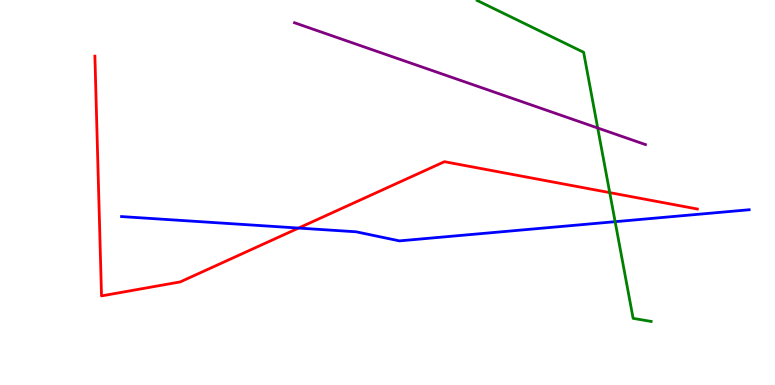[{'lines': ['blue', 'red'], 'intersections': [{'x': 3.85, 'y': 4.08}]}, {'lines': ['green', 'red'], 'intersections': [{'x': 7.87, 'y': 5.0}]}, {'lines': ['purple', 'red'], 'intersections': []}, {'lines': ['blue', 'green'], 'intersections': [{'x': 7.94, 'y': 4.24}]}, {'lines': ['blue', 'purple'], 'intersections': []}, {'lines': ['green', 'purple'], 'intersections': [{'x': 7.71, 'y': 6.68}]}]